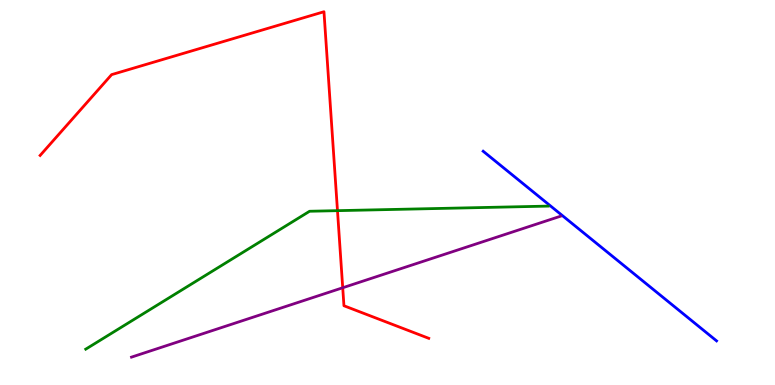[{'lines': ['blue', 'red'], 'intersections': []}, {'lines': ['green', 'red'], 'intersections': [{'x': 4.35, 'y': 4.53}]}, {'lines': ['purple', 'red'], 'intersections': [{'x': 4.42, 'y': 2.53}]}, {'lines': ['blue', 'green'], 'intersections': []}, {'lines': ['blue', 'purple'], 'intersections': []}, {'lines': ['green', 'purple'], 'intersections': []}]